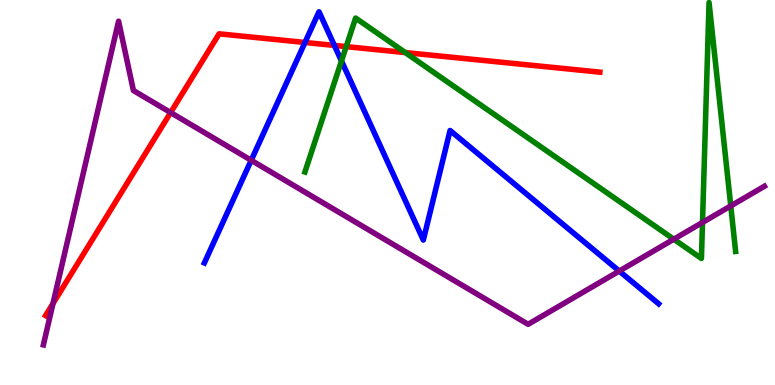[{'lines': ['blue', 'red'], 'intersections': [{'x': 3.94, 'y': 8.9}, {'x': 4.31, 'y': 8.82}]}, {'lines': ['green', 'red'], 'intersections': [{'x': 4.47, 'y': 8.79}, {'x': 5.23, 'y': 8.63}]}, {'lines': ['purple', 'red'], 'intersections': [{'x': 0.684, 'y': 2.12}, {'x': 2.2, 'y': 7.08}]}, {'lines': ['blue', 'green'], 'intersections': [{'x': 4.41, 'y': 8.42}]}, {'lines': ['blue', 'purple'], 'intersections': [{'x': 3.24, 'y': 5.84}, {'x': 7.99, 'y': 2.96}]}, {'lines': ['green', 'purple'], 'intersections': [{'x': 8.69, 'y': 3.79}, {'x': 9.06, 'y': 4.22}, {'x': 9.43, 'y': 4.65}]}]